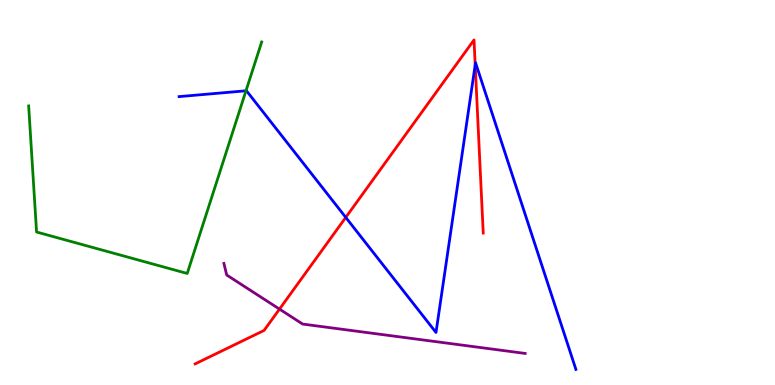[{'lines': ['blue', 'red'], 'intersections': [{'x': 4.46, 'y': 4.35}, {'x': 6.13, 'y': 8.31}]}, {'lines': ['green', 'red'], 'intersections': []}, {'lines': ['purple', 'red'], 'intersections': [{'x': 3.61, 'y': 1.97}]}, {'lines': ['blue', 'green'], 'intersections': [{'x': 3.17, 'y': 7.64}]}, {'lines': ['blue', 'purple'], 'intersections': []}, {'lines': ['green', 'purple'], 'intersections': []}]